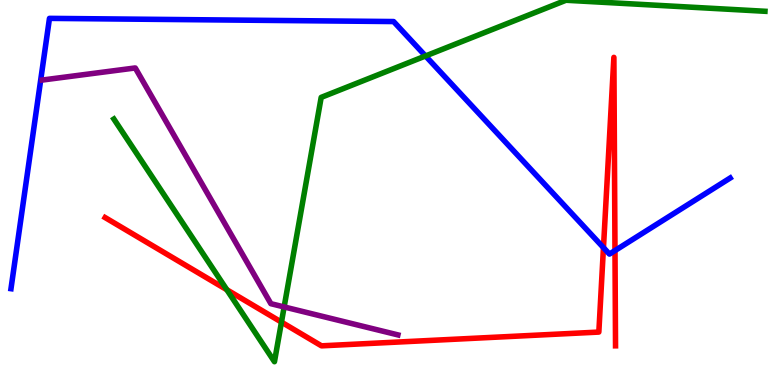[{'lines': ['blue', 'red'], 'intersections': [{'x': 7.79, 'y': 3.57}, {'x': 7.94, 'y': 3.49}]}, {'lines': ['green', 'red'], 'intersections': [{'x': 2.93, 'y': 2.47}, {'x': 3.63, 'y': 1.63}]}, {'lines': ['purple', 'red'], 'intersections': []}, {'lines': ['blue', 'green'], 'intersections': [{'x': 5.49, 'y': 8.55}]}, {'lines': ['blue', 'purple'], 'intersections': []}, {'lines': ['green', 'purple'], 'intersections': [{'x': 3.67, 'y': 2.03}]}]